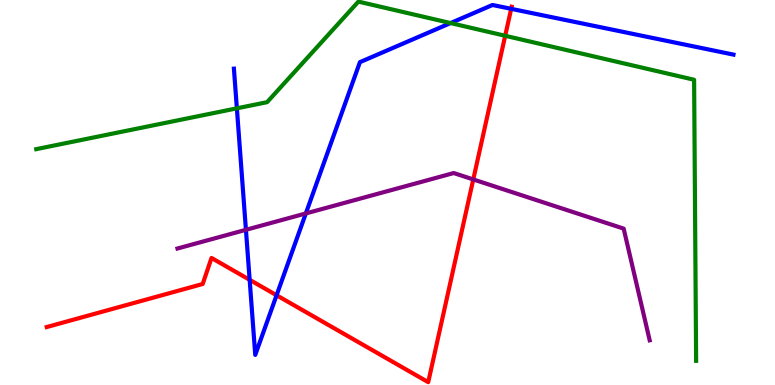[{'lines': ['blue', 'red'], 'intersections': [{'x': 3.22, 'y': 2.73}, {'x': 3.57, 'y': 2.33}, {'x': 6.6, 'y': 9.77}]}, {'lines': ['green', 'red'], 'intersections': [{'x': 6.52, 'y': 9.07}]}, {'lines': ['purple', 'red'], 'intersections': [{'x': 6.11, 'y': 5.34}]}, {'lines': ['blue', 'green'], 'intersections': [{'x': 3.06, 'y': 7.19}, {'x': 5.81, 'y': 9.4}]}, {'lines': ['blue', 'purple'], 'intersections': [{'x': 3.17, 'y': 4.03}, {'x': 3.95, 'y': 4.46}]}, {'lines': ['green', 'purple'], 'intersections': []}]